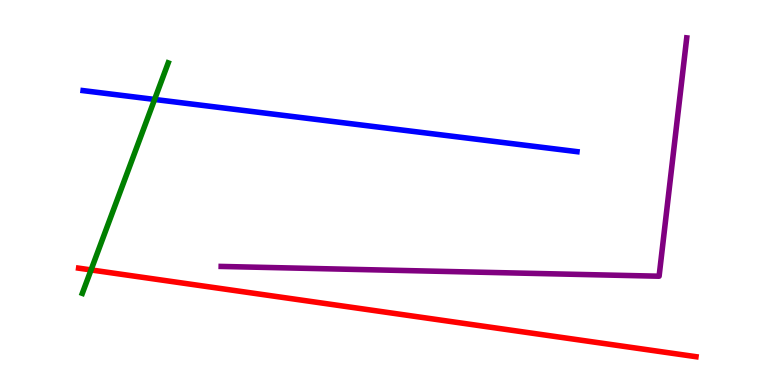[{'lines': ['blue', 'red'], 'intersections': []}, {'lines': ['green', 'red'], 'intersections': [{'x': 1.17, 'y': 2.99}]}, {'lines': ['purple', 'red'], 'intersections': []}, {'lines': ['blue', 'green'], 'intersections': [{'x': 1.99, 'y': 7.42}]}, {'lines': ['blue', 'purple'], 'intersections': []}, {'lines': ['green', 'purple'], 'intersections': []}]